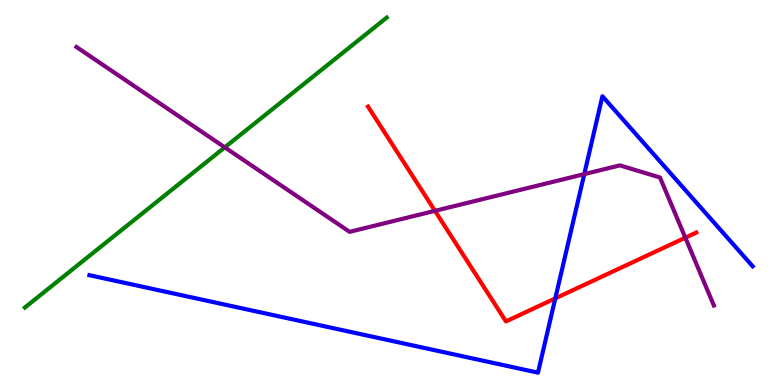[{'lines': ['blue', 'red'], 'intersections': [{'x': 7.17, 'y': 2.25}]}, {'lines': ['green', 'red'], 'intersections': []}, {'lines': ['purple', 'red'], 'intersections': [{'x': 5.61, 'y': 4.52}, {'x': 8.84, 'y': 3.83}]}, {'lines': ['blue', 'green'], 'intersections': []}, {'lines': ['blue', 'purple'], 'intersections': [{'x': 7.54, 'y': 5.48}]}, {'lines': ['green', 'purple'], 'intersections': [{'x': 2.9, 'y': 6.17}]}]